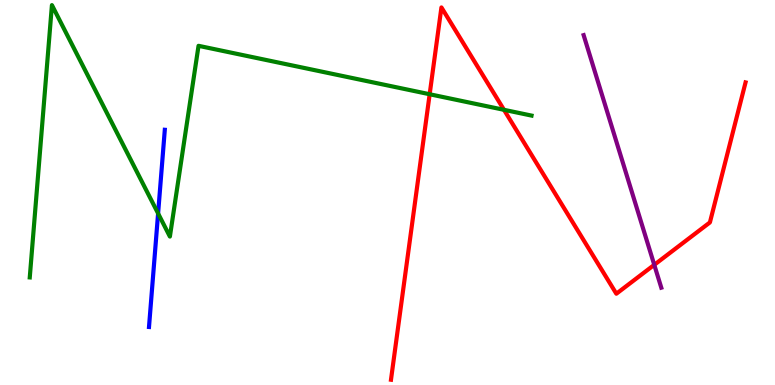[{'lines': ['blue', 'red'], 'intersections': []}, {'lines': ['green', 'red'], 'intersections': [{'x': 5.54, 'y': 7.55}, {'x': 6.5, 'y': 7.15}]}, {'lines': ['purple', 'red'], 'intersections': [{'x': 8.44, 'y': 3.12}]}, {'lines': ['blue', 'green'], 'intersections': [{'x': 2.04, 'y': 4.46}]}, {'lines': ['blue', 'purple'], 'intersections': []}, {'lines': ['green', 'purple'], 'intersections': []}]